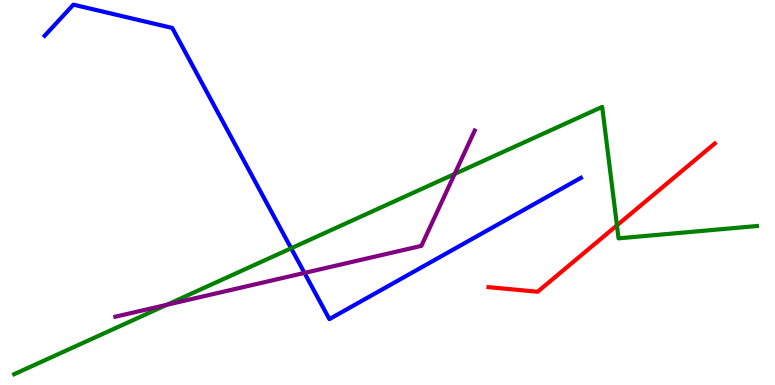[{'lines': ['blue', 'red'], 'intersections': []}, {'lines': ['green', 'red'], 'intersections': [{'x': 7.96, 'y': 4.15}]}, {'lines': ['purple', 'red'], 'intersections': []}, {'lines': ['blue', 'green'], 'intersections': [{'x': 3.76, 'y': 3.55}]}, {'lines': ['blue', 'purple'], 'intersections': [{'x': 3.93, 'y': 2.91}]}, {'lines': ['green', 'purple'], 'intersections': [{'x': 2.15, 'y': 2.08}, {'x': 5.87, 'y': 5.48}]}]